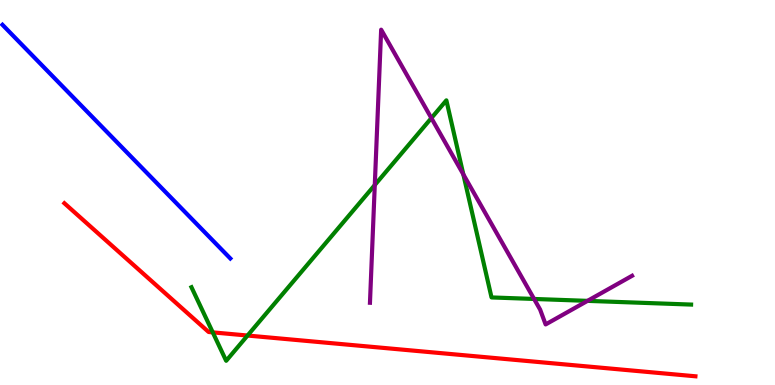[{'lines': ['blue', 'red'], 'intersections': []}, {'lines': ['green', 'red'], 'intersections': [{'x': 2.75, 'y': 1.37}, {'x': 3.19, 'y': 1.28}]}, {'lines': ['purple', 'red'], 'intersections': []}, {'lines': ['blue', 'green'], 'intersections': []}, {'lines': ['blue', 'purple'], 'intersections': []}, {'lines': ['green', 'purple'], 'intersections': [{'x': 4.84, 'y': 5.19}, {'x': 5.57, 'y': 6.93}, {'x': 5.98, 'y': 5.47}, {'x': 6.89, 'y': 2.23}, {'x': 7.58, 'y': 2.19}]}]